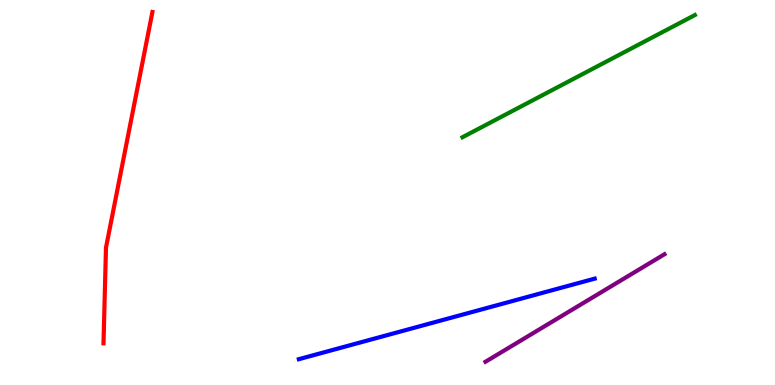[{'lines': ['blue', 'red'], 'intersections': []}, {'lines': ['green', 'red'], 'intersections': []}, {'lines': ['purple', 'red'], 'intersections': []}, {'lines': ['blue', 'green'], 'intersections': []}, {'lines': ['blue', 'purple'], 'intersections': []}, {'lines': ['green', 'purple'], 'intersections': []}]